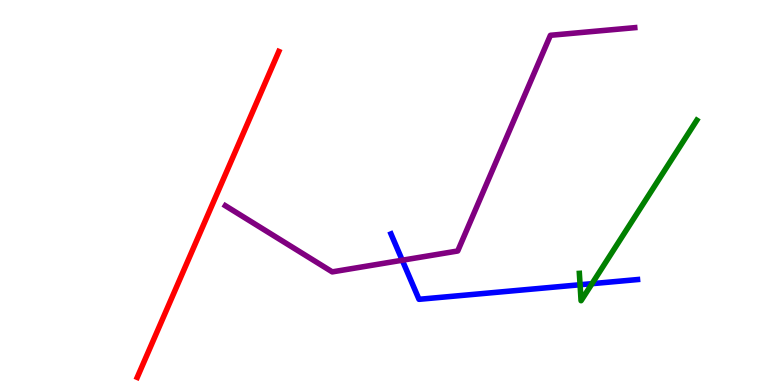[{'lines': ['blue', 'red'], 'intersections': []}, {'lines': ['green', 'red'], 'intersections': []}, {'lines': ['purple', 'red'], 'intersections': []}, {'lines': ['blue', 'green'], 'intersections': [{'x': 7.48, 'y': 2.6}, {'x': 7.64, 'y': 2.63}]}, {'lines': ['blue', 'purple'], 'intersections': [{'x': 5.19, 'y': 3.24}]}, {'lines': ['green', 'purple'], 'intersections': []}]